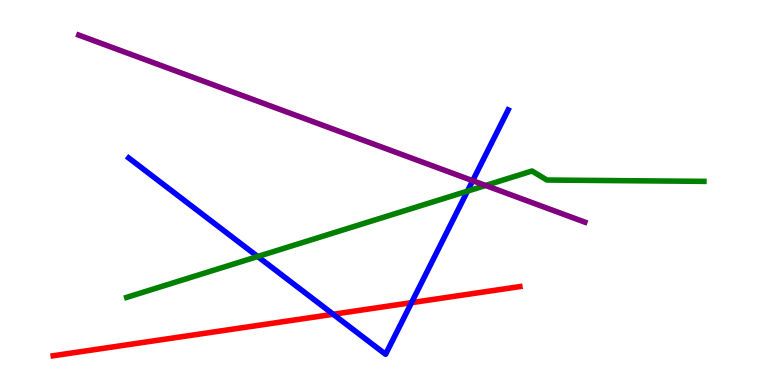[{'lines': ['blue', 'red'], 'intersections': [{'x': 4.3, 'y': 1.84}, {'x': 5.31, 'y': 2.14}]}, {'lines': ['green', 'red'], 'intersections': []}, {'lines': ['purple', 'red'], 'intersections': []}, {'lines': ['blue', 'green'], 'intersections': [{'x': 3.33, 'y': 3.34}, {'x': 6.03, 'y': 5.04}]}, {'lines': ['blue', 'purple'], 'intersections': [{'x': 6.1, 'y': 5.31}]}, {'lines': ['green', 'purple'], 'intersections': [{'x': 6.27, 'y': 5.18}]}]